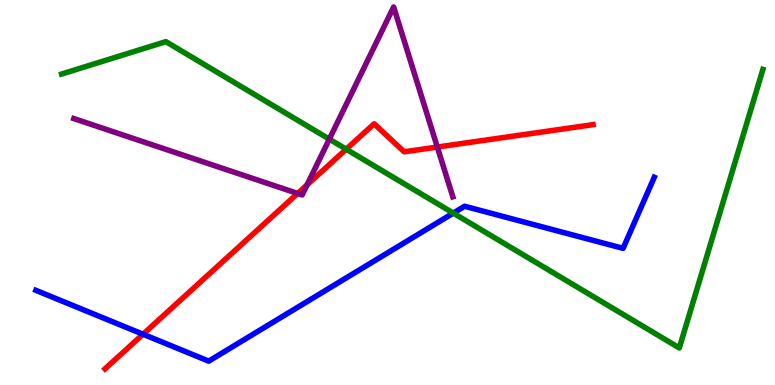[{'lines': ['blue', 'red'], 'intersections': [{'x': 1.85, 'y': 1.32}]}, {'lines': ['green', 'red'], 'intersections': [{'x': 4.47, 'y': 6.12}]}, {'lines': ['purple', 'red'], 'intersections': [{'x': 3.84, 'y': 4.98}, {'x': 3.96, 'y': 5.2}, {'x': 5.64, 'y': 6.18}]}, {'lines': ['blue', 'green'], 'intersections': [{'x': 5.85, 'y': 4.46}]}, {'lines': ['blue', 'purple'], 'intersections': []}, {'lines': ['green', 'purple'], 'intersections': [{'x': 4.25, 'y': 6.39}]}]